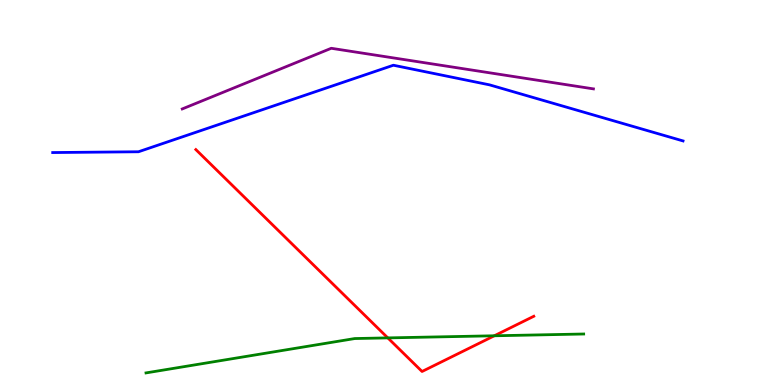[{'lines': ['blue', 'red'], 'intersections': []}, {'lines': ['green', 'red'], 'intersections': [{'x': 5.0, 'y': 1.22}, {'x': 6.38, 'y': 1.28}]}, {'lines': ['purple', 'red'], 'intersections': []}, {'lines': ['blue', 'green'], 'intersections': []}, {'lines': ['blue', 'purple'], 'intersections': []}, {'lines': ['green', 'purple'], 'intersections': []}]